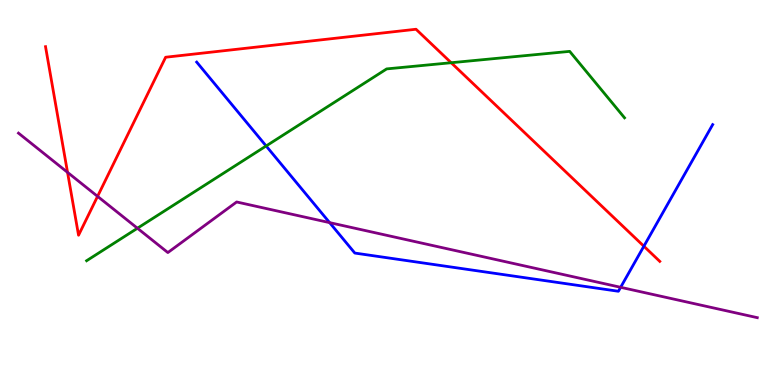[{'lines': ['blue', 'red'], 'intersections': [{'x': 8.31, 'y': 3.6}]}, {'lines': ['green', 'red'], 'intersections': [{'x': 5.82, 'y': 8.37}]}, {'lines': ['purple', 'red'], 'intersections': [{'x': 0.871, 'y': 5.52}, {'x': 1.26, 'y': 4.9}]}, {'lines': ['blue', 'green'], 'intersections': [{'x': 3.43, 'y': 6.21}]}, {'lines': ['blue', 'purple'], 'intersections': [{'x': 4.25, 'y': 4.22}, {'x': 8.01, 'y': 2.54}]}, {'lines': ['green', 'purple'], 'intersections': [{'x': 1.77, 'y': 4.07}]}]